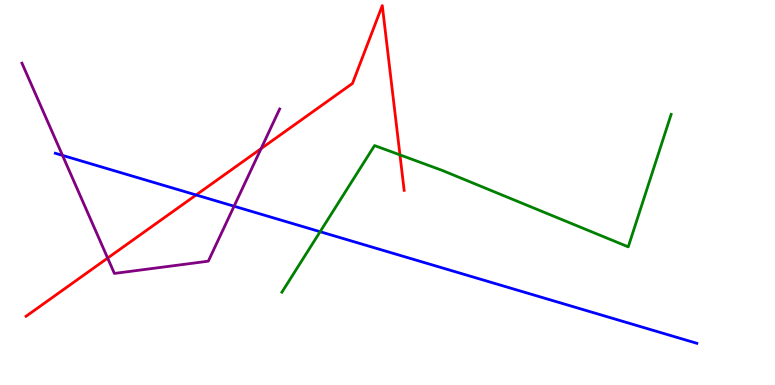[{'lines': ['blue', 'red'], 'intersections': [{'x': 2.53, 'y': 4.94}]}, {'lines': ['green', 'red'], 'intersections': [{'x': 5.16, 'y': 5.98}]}, {'lines': ['purple', 'red'], 'intersections': [{'x': 1.39, 'y': 3.3}, {'x': 3.37, 'y': 6.14}]}, {'lines': ['blue', 'green'], 'intersections': [{'x': 4.13, 'y': 3.98}]}, {'lines': ['blue', 'purple'], 'intersections': [{'x': 0.807, 'y': 5.96}, {'x': 3.02, 'y': 4.64}]}, {'lines': ['green', 'purple'], 'intersections': []}]